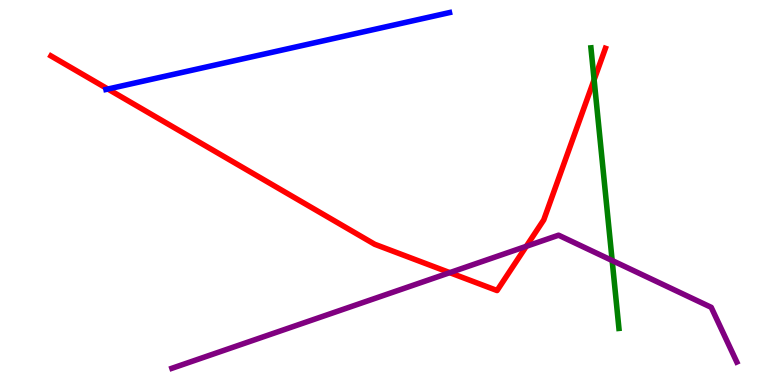[{'lines': ['blue', 'red'], 'intersections': [{'x': 1.39, 'y': 7.69}]}, {'lines': ['green', 'red'], 'intersections': [{'x': 7.67, 'y': 7.93}]}, {'lines': ['purple', 'red'], 'intersections': [{'x': 5.8, 'y': 2.92}, {'x': 6.79, 'y': 3.6}]}, {'lines': ['blue', 'green'], 'intersections': []}, {'lines': ['blue', 'purple'], 'intersections': []}, {'lines': ['green', 'purple'], 'intersections': [{'x': 7.9, 'y': 3.23}]}]